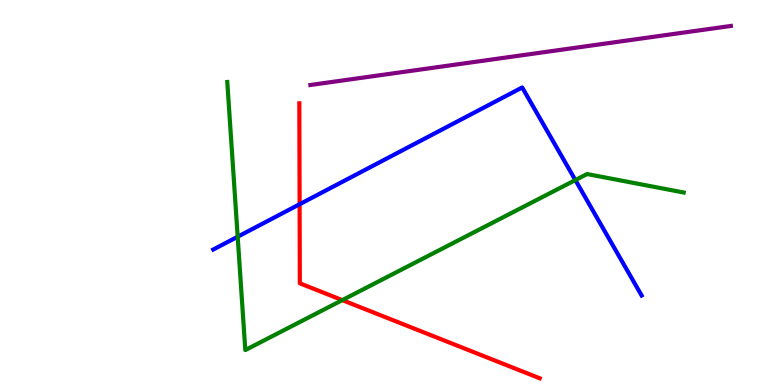[{'lines': ['blue', 'red'], 'intersections': [{'x': 3.87, 'y': 4.7}]}, {'lines': ['green', 'red'], 'intersections': [{'x': 4.42, 'y': 2.2}]}, {'lines': ['purple', 'red'], 'intersections': []}, {'lines': ['blue', 'green'], 'intersections': [{'x': 3.07, 'y': 3.85}, {'x': 7.42, 'y': 5.32}]}, {'lines': ['blue', 'purple'], 'intersections': []}, {'lines': ['green', 'purple'], 'intersections': []}]